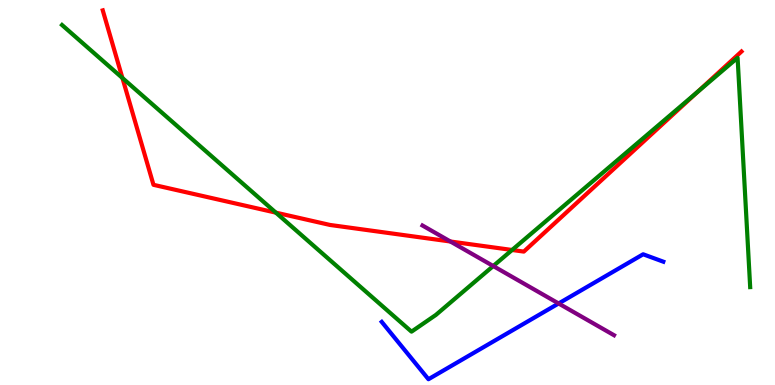[{'lines': ['blue', 'red'], 'intersections': []}, {'lines': ['green', 'red'], 'intersections': [{'x': 1.58, 'y': 7.97}, {'x': 3.56, 'y': 4.48}, {'x': 6.61, 'y': 3.51}, {'x': 9.0, 'y': 7.61}]}, {'lines': ['purple', 'red'], 'intersections': [{'x': 5.81, 'y': 3.73}]}, {'lines': ['blue', 'green'], 'intersections': []}, {'lines': ['blue', 'purple'], 'intersections': [{'x': 7.21, 'y': 2.12}]}, {'lines': ['green', 'purple'], 'intersections': [{'x': 6.36, 'y': 3.09}]}]